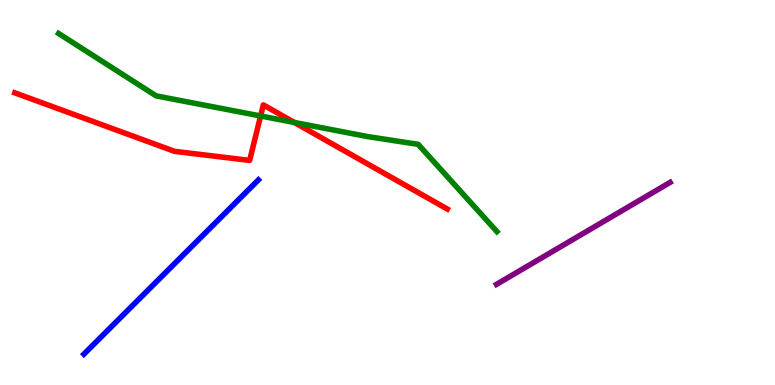[{'lines': ['blue', 'red'], 'intersections': []}, {'lines': ['green', 'red'], 'intersections': [{'x': 3.36, 'y': 6.99}, {'x': 3.8, 'y': 6.82}]}, {'lines': ['purple', 'red'], 'intersections': []}, {'lines': ['blue', 'green'], 'intersections': []}, {'lines': ['blue', 'purple'], 'intersections': []}, {'lines': ['green', 'purple'], 'intersections': []}]